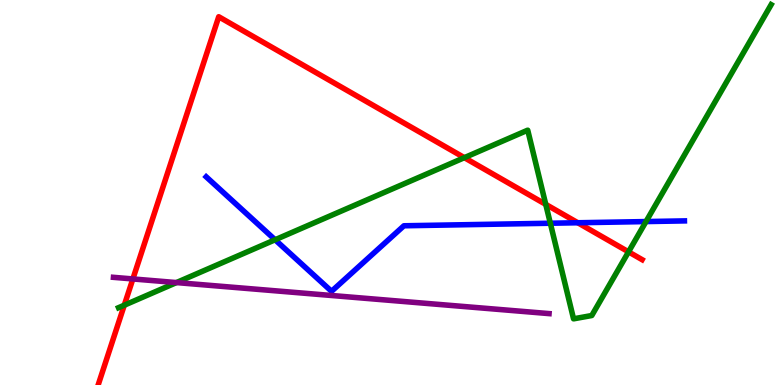[{'lines': ['blue', 'red'], 'intersections': [{'x': 7.46, 'y': 4.21}]}, {'lines': ['green', 'red'], 'intersections': [{'x': 1.6, 'y': 2.07}, {'x': 5.99, 'y': 5.9}, {'x': 7.04, 'y': 4.69}, {'x': 8.11, 'y': 3.46}]}, {'lines': ['purple', 'red'], 'intersections': [{'x': 1.71, 'y': 2.75}]}, {'lines': ['blue', 'green'], 'intersections': [{'x': 3.55, 'y': 3.77}, {'x': 7.1, 'y': 4.2}, {'x': 8.34, 'y': 4.24}]}, {'lines': ['blue', 'purple'], 'intersections': []}, {'lines': ['green', 'purple'], 'intersections': [{'x': 2.28, 'y': 2.66}]}]